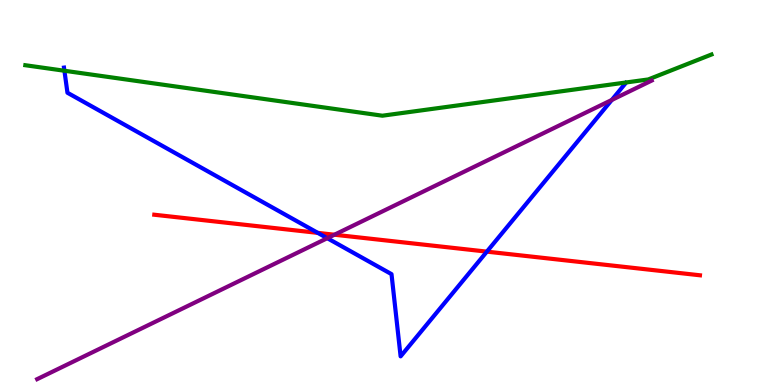[{'lines': ['blue', 'red'], 'intersections': [{'x': 4.1, 'y': 3.95}, {'x': 6.28, 'y': 3.46}]}, {'lines': ['green', 'red'], 'intersections': []}, {'lines': ['purple', 'red'], 'intersections': [{'x': 4.32, 'y': 3.9}]}, {'lines': ['blue', 'green'], 'intersections': [{'x': 0.831, 'y': 8.16}]}, {'lines': ['blue', 'purple'], 'intersections': [{'x': 4.22, 'y': 3.81}, {'x': 7.89, 'y': 7.4}]}, {'lines': ['green', 'purple'], 'intersections': []}]